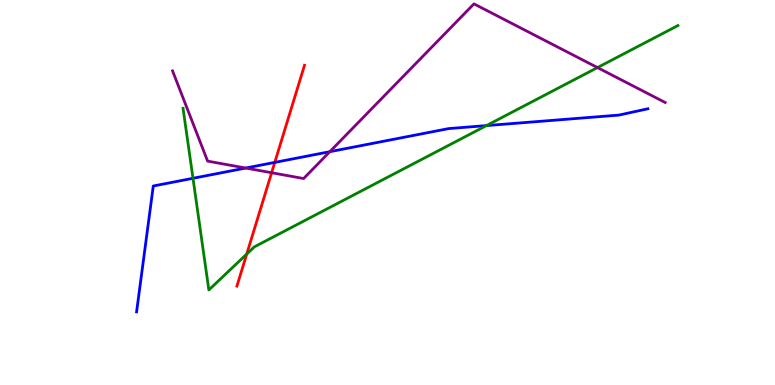[{'lines': ['blue', 'red'], 'intersections': [{'x': 3.55, 'y': 5.78}]}, {'lines': ['green', 'red'], 'intersections': [{'x': 3.18, 'y': 3.4}]}, {'lines': ['purple', 'red'], 'intersections': [{'x': 3.5, 'y': 5.51}]}, {'lines': ['blue', 'green'], 'intersections': [{'x': 2.49, 'y': 5.37}, {'x': 6.28, 'y': 6.74}]}, {'lines': ['blue', 'purple'], 'intersections': [{'x': 3.17, 'y': 5.64}, {'x': 4.26, 'y': 6.06}]}, {'lines': ['green', 'purple'], 'intersections': [{'x': 7.71, 'y': 8.24}]}]